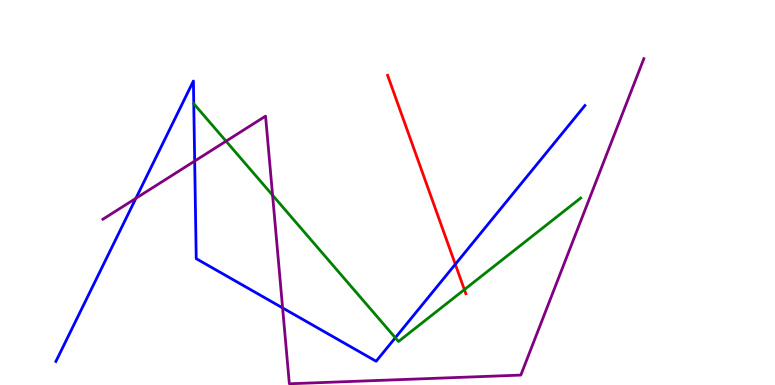[{'lines': ['blue', 'red'], 'intersections': [{'x': 5.88, 'y': 3.14}]}, {'lines': ['green', 'red'], 'intersections': [{'x': 5.99, 'y': 2.48}]}, {'lines': ['purple', 'red'], 'intersections': []}, {'lines': ['blue', 'green'], 'intersections': [{'x': 2.5, 'y': 7.31}, {'x': 5.1, 'y': 1.23}]}, {'lines': ['blue', 'purple'], 'intersections': [{'x': 1.75, 'y': 4.85}, {'x': 2.51, 'y': 5.82}, {'x': 3.65, 'y': 2.0}]}, {'lines': ['green', 'purple'], 'intersections': [{'x': 2.92, 'y': 6.33}, {'x': 3.52, 'y': 4.93}]}]